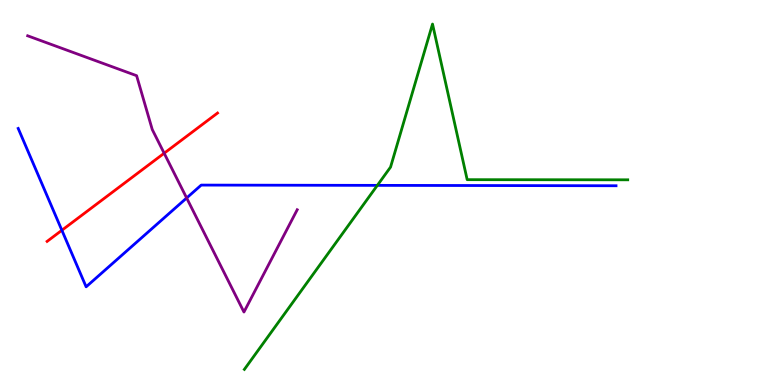[{'lines': ['blue', 'red'], 'intersections': [{'x': 0.798, 'y': 4.02}]}, {'lines': ['green', 'red'], 'intersections': []}, {'lines': ['purple', 'red'], 'intersections': [{'x': 2.12, 'y': 6.02}]}, {'lines': ['blue', 'green'], 'intersections': [{'x': 4.87, 'y': 5.19}]}, {'lines': ['blue', 'purple'], 'intersections': [{'x': 2.41, 'y': 4.86}]}, {'lines': ['green', 'purple'], 'intersections': []}]